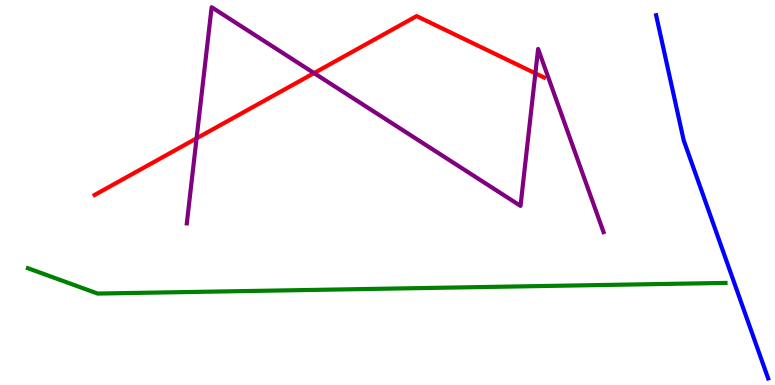[{'lines': ['blue', 'red'], 'intersections': []}, {'lines': ['green', 'red'], 'intersections': []}, {'lines': ['purple', 'red'], 'intersections': [{'x': 2.54, 'y': 6.41}, {'x': 4.05, 'y': 8.1}, {'x': 6.91, 'y': 8.1}]}, {'lines': ['blue', 'green'], 'intersections': []}, {'lines': ['blue', 'purple'], 'intersections': []}, {'lines': ['green', 'purple'], 'intersections': []}]